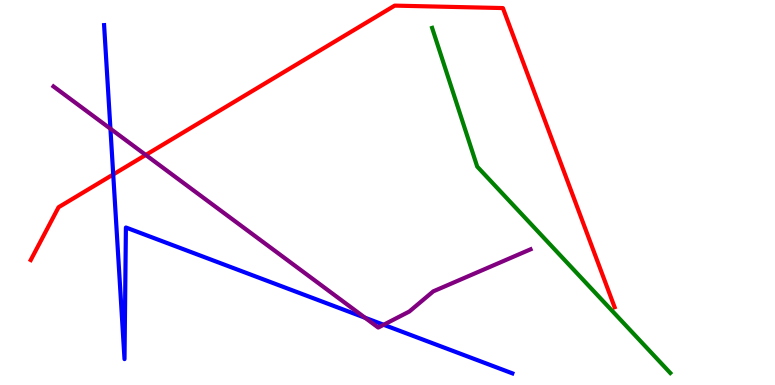[{'lines': ['blue', 'red'], 'intersections': [{'x': 1.46, 'y': 5.47}]}, {'lines': ['green', 'red'], 'intersections': []}, {'lines': ['purple', 'red'], 'intersections': [{'x': 1.88, 'y': 5.98}]}, {'lines': ['blue', 'green'], 'intersections': []}, {'lines': ['blue', 'purple'], 'intersections': [{'x': 1.42, 'y': 6.66}, {'x': 4.71, 'y': 1.75}, {'x': 4.95, 'y': 1.56}]}, {'lines': ['green', 'purple'], 'intersections': []}]